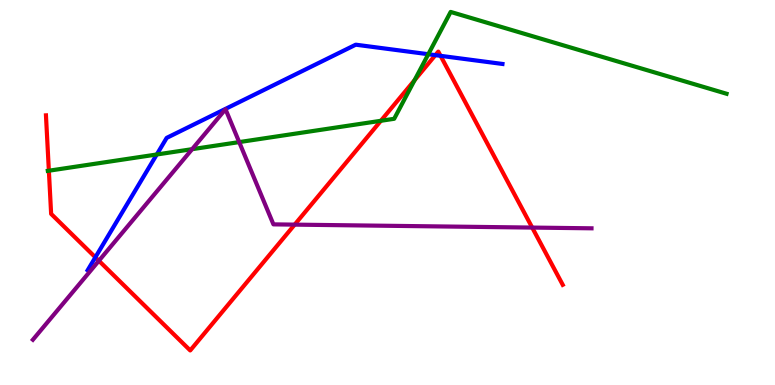[{'lines': ['blue', 'red'], 'intersections': [{'x': 1.23, 'y': 3.32}, {'x': 5.62, 'y': 8.57}, {'x': 5.68, 'y': 8.55}]}, {'lines': ['green', 'red'], 'intersections': [{'x': 0.631, 'y': 5.57}, {'x': 4.91, 'y': 6.86}, {'x': 5.35, 'y': 7.92}]}, {'lines': ['purple', 'red'], 'intersections': [{'x': 1.28, 'y': 3.23}, {'x': 3.8, 'y': 4.17}, {'x': 6.87, 'y': 4.09}]}, {'lines': ['blue', 'green'], 'intersections': [{'x': 2.02, 'y': 5.99}, {'x': 5.53, 'y': 8.59}]}, {'lines': ['blue', 'purple'], 'intersections': []}, {'lines': ['green', 'purple'], 'intersections': [{'x': 2.48, 'y': 6.13}, {'x': 3.09, 'y': 6.31}]}]